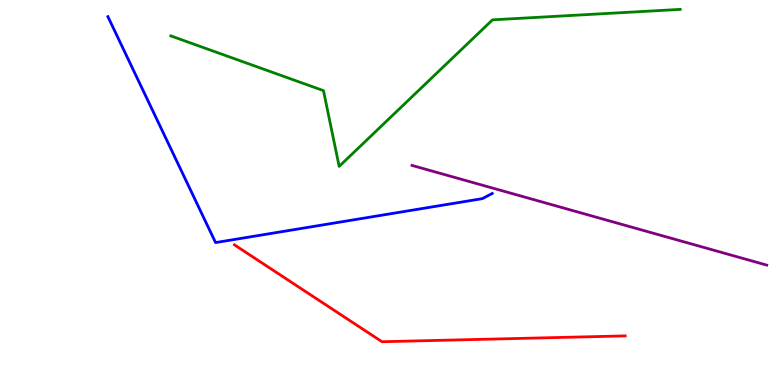[{'lines': ['blue', 'red'], 'intersections': []}, {'lines': ['green', 'red'], 'intersections': []}, {'lines': ['purple', 'red'], 'intersections': []}, {'lines': ['blue', 'green'], 'intersections': []}, {'lines': ['blue', 'purple'], 'intersections': []}, {'lines': ['green', 'purple'], 'intersections': []}]